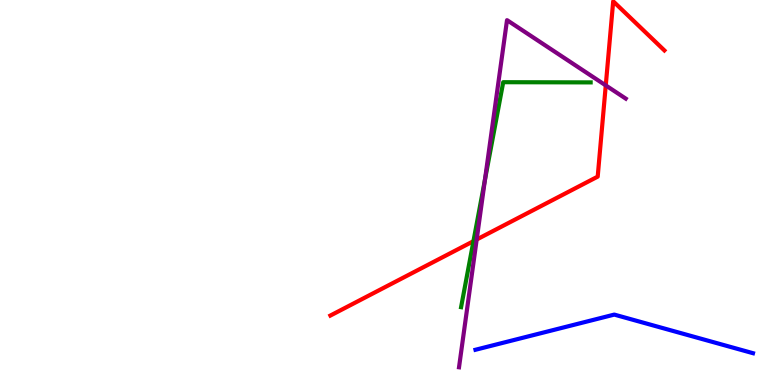[{'lines': ['blue', 'red'], 'intersections': []}, {'lines': ['green', 'red'], 'intersections': [{'x': 6.11, 'y': 3.74}]}, {'lines': ['purple', 'red'], 'intersections': [{'x': 6.15, 'y': 3.78}, {'x': 7.82, 'y': 7.78}]}, {'lines': ['blue', 'green'], 'intersections': []}, {'lines': ['blue', 'purple'], 'intersections': []}, {'lines': ['green', 'purple'], 'intersections': [{'x': 6.26, 'y': 5.33}]}]